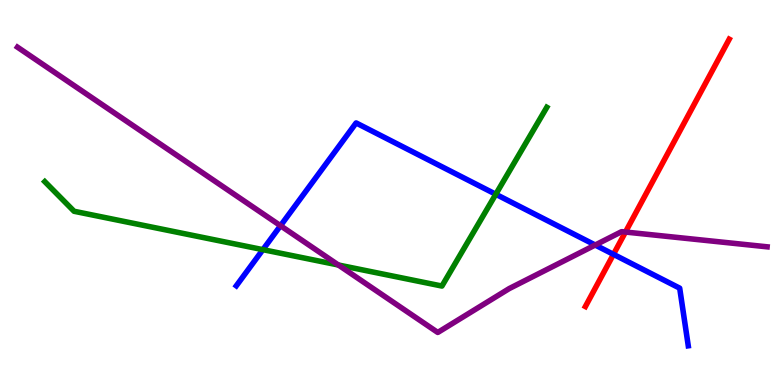[{'lines': ['blue', 'red'], 'intersections': [{'x': 7.92, 'y': 3.39}]}, {'lines': ['green', 'red'], 'intersections': []}, {'lines': ['purple', 'red'], 'intersections': [{'x': 8.07, 'y': 3.97}]}, {'lines': ['blue', 'green'], 'intersections': [{'x': 3.39, 'y': 3.52}, {'x': 6.4, 'y': 4.95}]}, {'lines': ['blue', 'purple'], 'intersections': [{'x': 3.62, 'y': 4.14}, {'x': 7.68, 'y': 3.64}]}, {'lines': ['green', 'purple'], 'intersections': [{'x': 4.37, 'y': 3.12}]}]